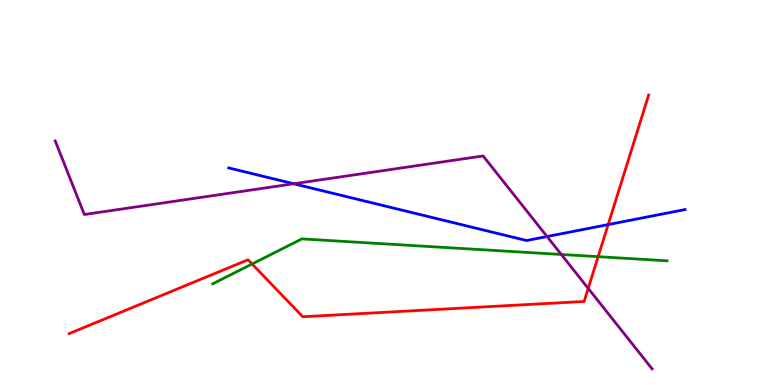[{'lines': ['blue', 'red'], 'intersections': [{'x': 7.85, 'y': 4.17}]}, {'lines': ['green', 'red'], 'intersections': [{'x': 3.25, 'y': 3.14}, {'x': 7.72, 'y': 3.33}]}, {'lines': ['purple', 'red'], 'intersections': [{'x': 7.59, 'y': 2.51}]}, {'lines': ['blue', 'green'], 'intersections': []}, {'lines': ['blue', 'purple'], 'intersections': [{'x': 3.79, 'y': 5.23}, {'x': 7.06, 'y': 3.86}]}, {'lines': ['green', 'purple'], 'intersections': [{'x': 7.24, 'y': 3.39}]}]